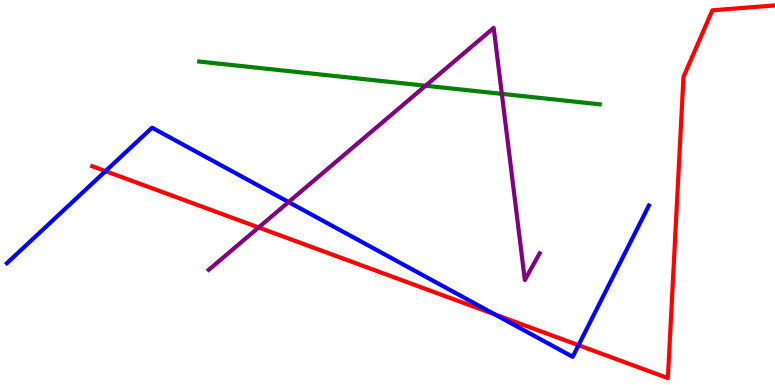[{'lines': ['blue', 'red'], 'intersections': [{'x': 1.36, 'y': 5.55}, {'x': 6.39, 'y': 1.83}, {'x': 7.46, 'y': 1.03}]}, {'lines': ['green', 'red'], 'intersections': []}, {'lines': ['purple', 'red'], 'intersections': [{'x': 3.34, 'y': 4.09}]}, {'lines': ['blue', 'green'], 'intersections': []}, {'lines': ['blue', 'purple'], 'intersections': [{'x': 3.72, 'y': 4.75}]}, {'lines': ['green', 'purple'], 'intersections': [{'x': 5.49, 'y': 7.77}, {'x': 6.48, 'y': 7.56}]}]